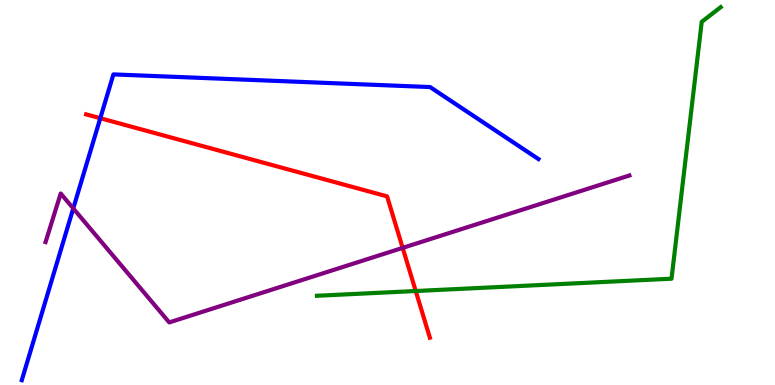[{'lines': ['blue', 'red'], 'intersections': [{'x': 1.29, 'y': 6.93}]}, {'lines': ['green', 'red'], 'intersections': [{'x': 5.36, 'y': 2.44}]}, {'lines': ['purple', 'red'], 'intersections': [{'x': 5.2, 'y': 3.56}]}, {'lines': ['blue', 'green'], 'intersections': []}, {'lines': ['blue', 'purple'], 'intersections': [{'x': 0.945, 'y': 4.59}]}, {'lines': ['green', 'purple'], 'intersections': []}]